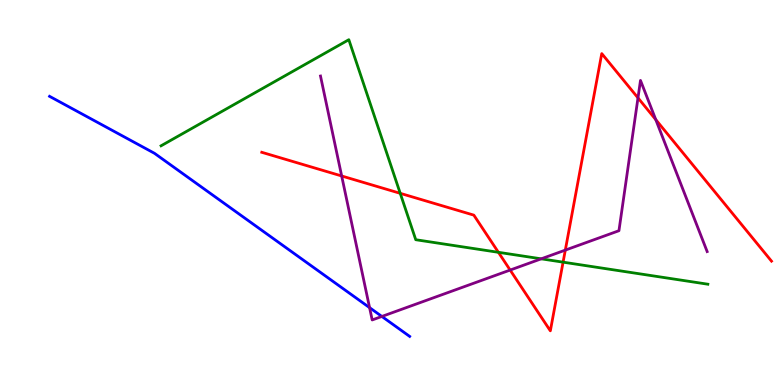[{'lines': ['blue', 'red'], 'intersections': []}, {'lines': ['green', 'red'], 'intersections': [{'x': 5.16, 'y': 4.98}, {'x': 6.43, 'y': 3.45}, {'x': 7.27, 'y': 3.19}]}, {'lines': ['purple', 'red'], 'intersections': [{'x': 4.41, 'y': 5.43}, {'x': 6.58, 'y': 2.99}, {'x': 7.29, 'y': 3.5}, {'x': 8.23, 'y': 7.46}, {'x': 8.46, 'y': 6.89}]}, {'lines': ['blue', 'green'], 'intersections': []}, {'lines': ['blue', 'purple'], 'intersections': [{'x': 4.77, 'y': 2.01}, {'x': 4.93, 'y': 1.78}]}, {'lines': ['green', 'purple'], 'intersections': [{'x': 6.98, 'y': 3.28}]}]